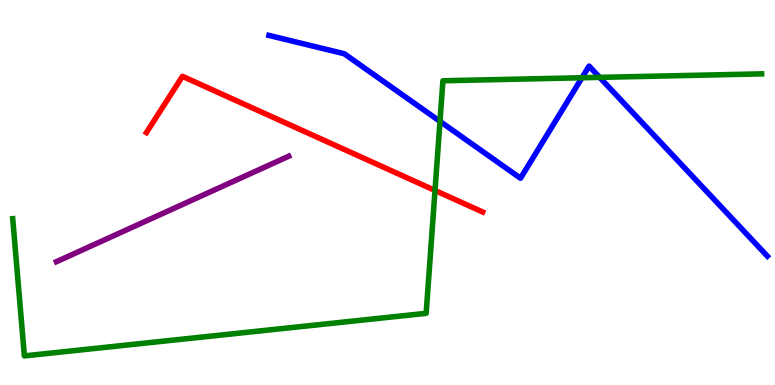[{'lines': ['blue', 'red'], 'intersections': []}, {'lines': ['green', 'red'], 'intersections': [{'x': 5.61, 'y': 5.05}]}, {'lines': ['purple', 'red'], 'intersections': []}, {'lines': ['blue', 'green'], 'intersections': [{'x': 5.68, 'y': 6.85}, {'x': 7.51, 'y': 7.98}, {'x': 7.74, 'y': 7.99}]}, {'lines': ['blue', 'purple'], 'intersections': []}, {'lines': ['green', 'purple'], 'intersections': []}]